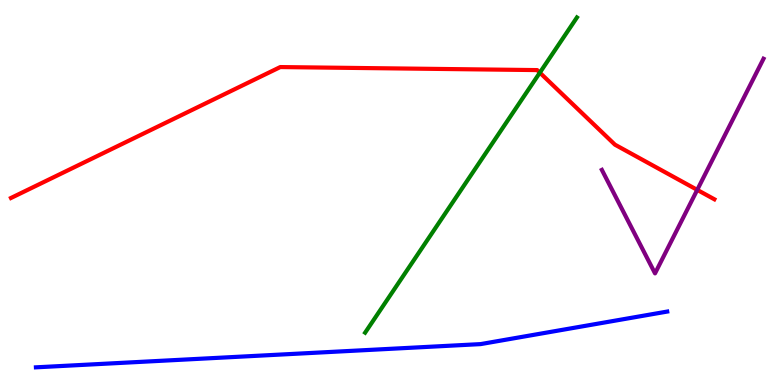[{'lines': ['blue', 'red'], 'intersections': []}, {'lines': ['green', 'red'], 'intersections': [{'x': 6.97, 'y': 8.11}]}, {'lines': ['purple', 'red'], 'intersections': [{'x': 9.0, 'y': 5.07}]}, {'lines': ['blue', 'green'], 'intersections': []}, {'lines': ['blue', 'purple'], 'intersections': []}, {'lines': ['green', 'purple'], 'intersections': []}]